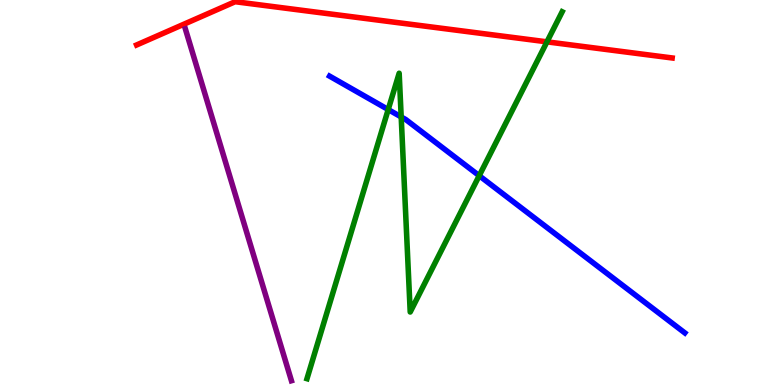[{'lines': ['blue', 'red'], 'intersections': []}, {'lines': ['green', 'red'], 'intersections': [{'x': 7.06, 'y': 8.91}]}, {'lines': ['purple', 'red'], 'intersections': []}, {'lines': ['blue', 'green'], 'intersections': [{'x': 5.01, 'y': 7.15}, {'x': 5.18, 'y': 6.96}, {'x': 6.18, 'y': 5.44}]}, {'lines': ['blue', 'purple'], 'intersections': []}, {'lines': ['green', 'purple'], 'intersections': []}]